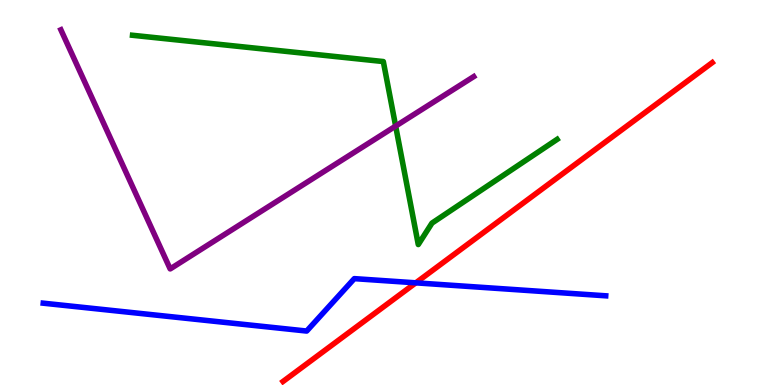[{'lines': ['blue', 'red'], 'intersections': [{'x': 5.37, 'y': 2.65}]}, {'lines': ['green', 'red'], 'intersections': []}, {'lines': ['purple', 'red'], 'intersections': []}, {'lines': ['blue', 'green'], 'intersections': []}, {'lines': ['blue', 'purple'], 'intersections': []}, {'lines': ['green', 'purple'], 'intersections': [{'x': 5.11, 'y': 6.73}]}]